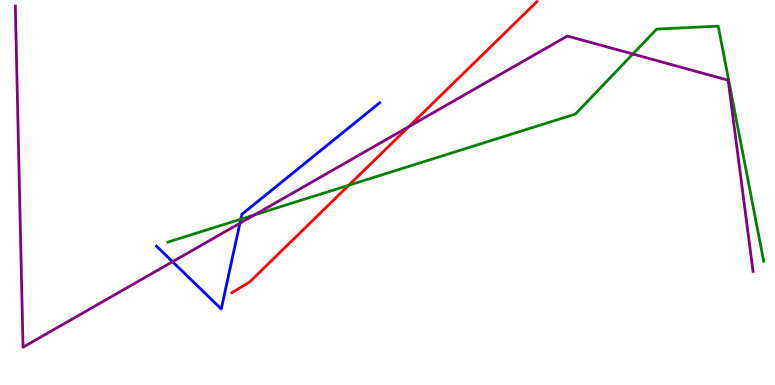[{'lines': ['blue', 'red'], 'intersections': []}, {'lines': ['green', 'red'], 'intersections': [{'x': 4.5, 'y': 5.19}]}, {'lines': ['purple', 'red'], 'intersections': [{'x': 5.27, 'y': 6.71}]}, {'lines': ['blue', 'green'], 'intersections': [{'x': 3.11, 'y': 4.31}]}, {'lines': ['blue', 'purple'], 'intersections': [{'x': 2.23, 'y': 3.2}, {'x': 3.1, 'y': 4.2}]}, {'lines': ['green', 'purple'], 'intersections': [{'x': 3.28, 'y': 4.42}, {'x': 8.17, 'y': 8.6}]}]